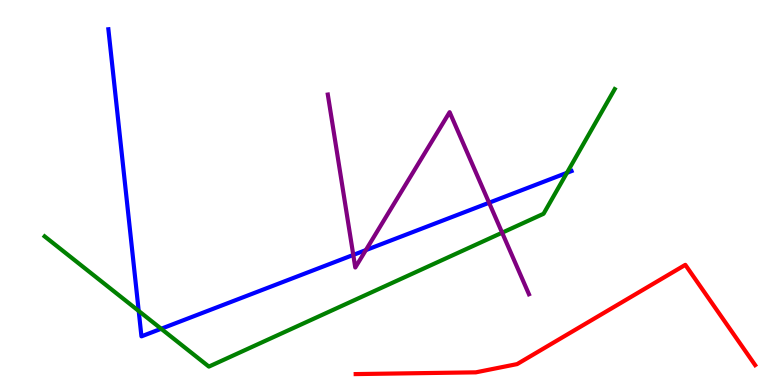[{'lines': ['blue', 'red'], 'intersections': []}, {'lines': ['green', 'red'], 'intersections': []}, {'lines': ['purple', 'red'], 'intersections': []}, {'lines': ['blue', 'green'], 'intersections': [{'x': 1.79, 'y': 1.92}, {'x': 2.08, 'y': 1.46}, {'x': 7.32, 'y': 5.51}]}, {'lines': ['blue', 'purple'], 'intersections': [{'x': 4.56, 'y': 3.38}, {'x': 4.72, 'y': 3.5}, {'x': 6.31, 'y': 4.73}]}, {'lines': ['green', 'purple'], 'intersections': [{'x': 6.48, 'y': 3.96}]}]